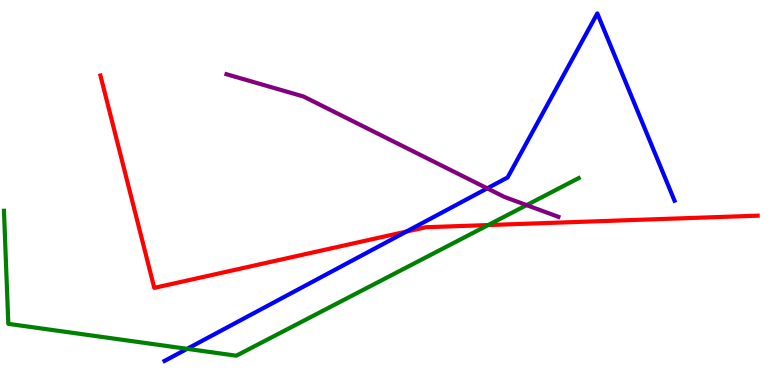[{'lines': ['blue', 'red'], 'intersections': [{'x': 5.24, 'y': 3.99}]}, {'lines': ['green', 'red'], 'intersections': [{'x': 6.3, 'y': 4.15}]}, {'lines': ['purple', 'red'], 'intersections': []}, {'lines': ['blue', 'green'], 'intersections': [{'x': 2.41, 'y': 0.939}]}, {'lines': ['blue', 'purple'], 'intersections': [{'x': 6.29, 'y': 5.11}]}, {'lines': ['green', 'purple'], 'intersections': [{'x': 6.8, 'y': 4.67}]}]